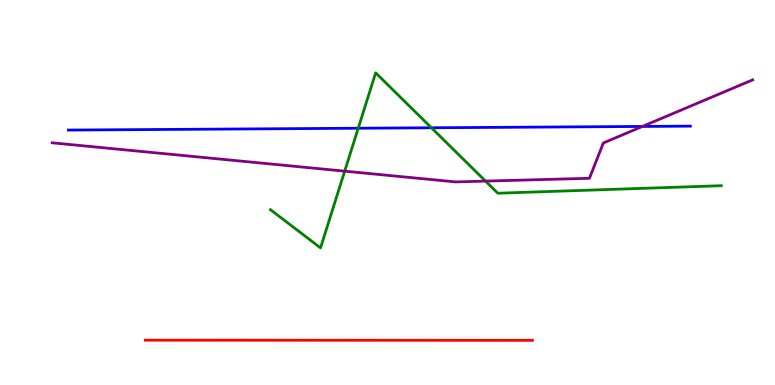[{'lines': ['blue', 'red'], 'intersections': []}, {'lines': ['green', 'red'], 'intersections': []}, {'lines': ['purple', 'red'], 'intersections': []}, {'lines': ['blue', 'green'], 'intersections': [{'x': 4.62, 'y': 6.67}, {'x': 5.57, 'y': 6.68}]}, {'lines': ['blue', 'purple'], 'intersections': [{'x': 8.29, 'y': 6.72}]}, {'lines': ['green', 'purple'], 'intersections': [{'x': 4.45, 'y': 5.55}, {'x': 6.26, 'y': 5.3}]}]